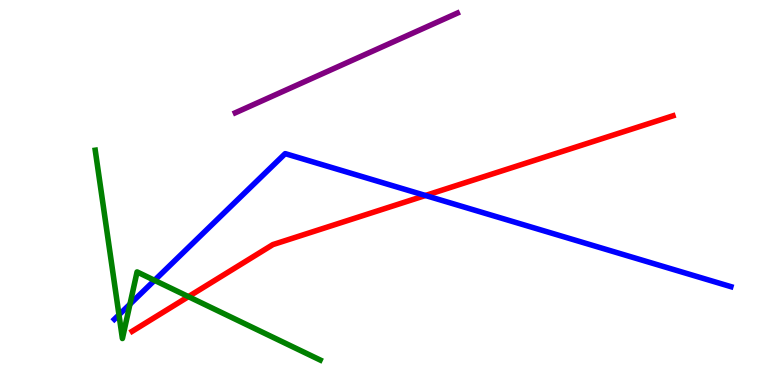[{'lines': ['blue', 'red'], 'intersections': [{'x': 5.49, 'y': 4.92}]}, {'lines': ['green', 'red'], 'intersections': [{'x': 2.43, 'y': 2.3}]}, {'lines': ['purple', 'red'], 'intersections': []}, {'lines': ['blue', 'green'], 'intersections': [{'x': 1.54, 'y': 1.82}, {'x': 1.68, 'y': 2.1}, {'x': 1.99, 'y': 2.72}]}, {'lines': ['blue', 'purple'], 'intersections': []}, {'lines': ['green', 'purple'], 'intersections': []}]